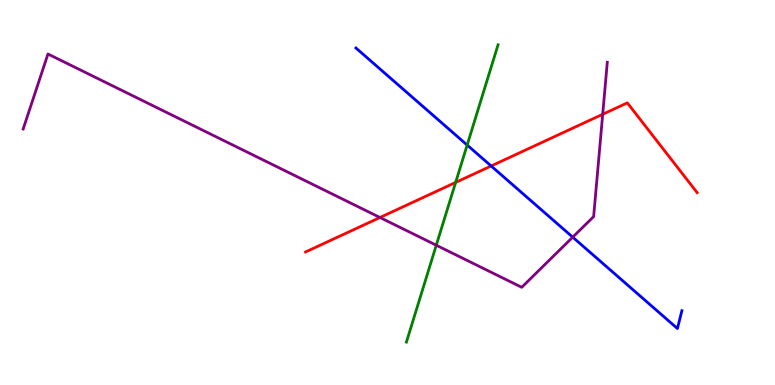[{'lines': ['blue', 'red'], 'intersections': [{'x': 6.34, 'y': 5.69}]}, {'lines': ['green', 'red'], 'intersections': [{'x': 5.88, 'y': 5.26}]}, {'lines': ['purple', 'red'], 'intersections': [{'x': 4.9, 'y': 4.35}, {'x': 7.78, 'y': 7.03}]}, {'lines': ['blue', 'green'], 'intersections': [{'x': 6.03, 'y': 6.23}]}, {'lines': ['blue', 'purple'], 'intersections': [{'x': 7.39, 'y': 3.84}]}, {'lines': ['green', 'purple'], 'intersections': [{'x': 5.63, 'y': 3.63}]}]